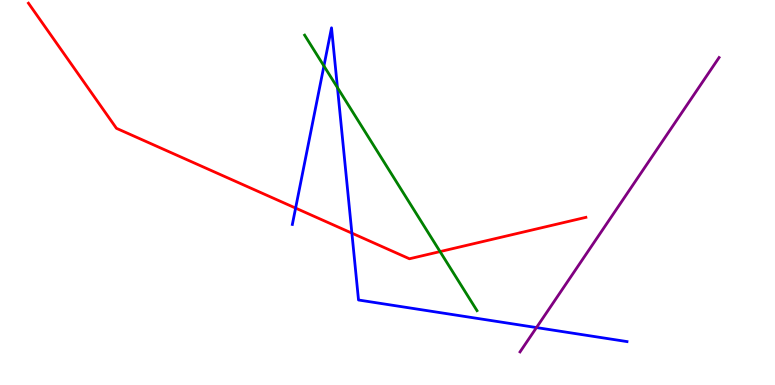[{'lines': ['blue', 'red'], 'intersections': [{'x': 3.81, 'y': 4.6}, {'x': 4.54, 'y': 3.94}]}, {'lines': ['green', 'red'], 'intersections': [{'x': 5.68, 'y': 3.47}]}, {'lines': ['purple', 'red'], 'intersections': []}, {'lines': ['blue', 'green'], 'intersections': [{'x': 4.18, 'y': 8.29}, {'x': 4.35, 'y': 7.72}]}, {'lines': ['blue', 'purple'], 'intersections': [{'x': 6.92, 'y': 1.49}]}, {'lines': ['green', 'purple'], 'intersections': []}]